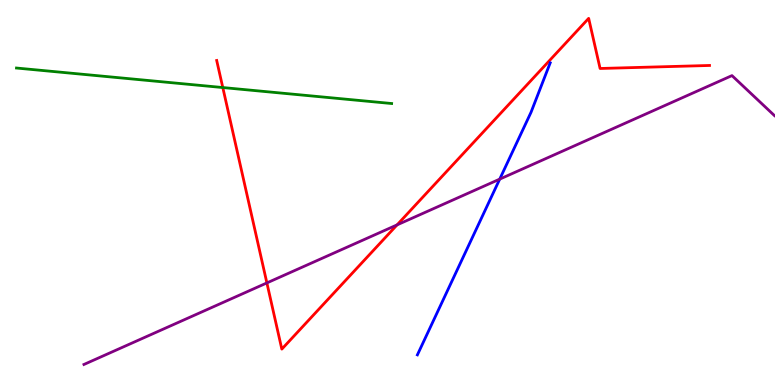[{'lines': ['blue', 'red'], 'intersections': []}, {'lines': ['green', 'red'], 'intersections': [{'x': 2.87, 'y': 7.73}]}, {'lines': ['purple', 'red'], 'intersections': [{'x': 3.44, 'y': 2.65}, {'x': 5.12, 'y': 4.16}]}, {'lines': ['blue', 'green'], 'intersections': []}, {'lines': ['blue', 'purple'], 'intersections': [{'x': 6.45, 'y': 5.35}]}, {'lines': ['green', 'purple'], 'intersections': []}]